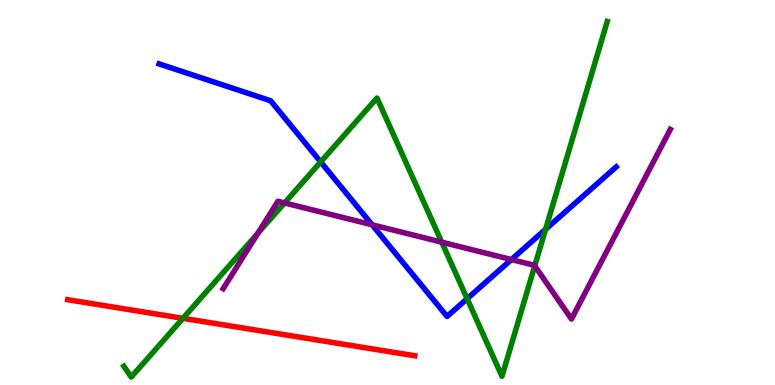[{'lines': ['blue', 'red'], 'intersections': []}, {'lines': ['green', 'red'], 'intersections': [{'x': 2.36, 'y': 1.73}]}, {'lines': ['purple', 'red'], 'intersections': []}, {'lines': ['blue', 'green'], 'intersections': [{'x': 4.14, 'y': 5.79}, {'x': 6.03, 'y': 2.24}, {'x': 7.04, 'y': 4.04}]}, {'lines': ['blue', 'purple'], 'intersections': [{'x': 4.8, 'y': 4.16}, {'x': 6.6, 'y': 3.26}]}, {'lines': ['green', 'purple'], 'intersections': [{'x': 3.33, 'y': 3.94}, {'x': 3.67, 'y': 4.73}, {'x': 5.7, 'y': 3.71}, {'x': 6.9, 'y': 3.09}]}]